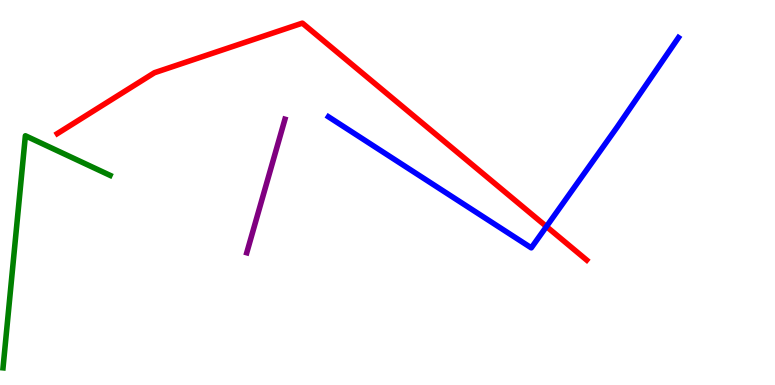[{'lines': ['blue', 'red'], 'intersections': [{'x': 7.05, 'y': 4.12}]}, {'lines': ['green', 'red'], 'intersections': []}, {'lines': ['purple', 'red'], 'intersections': []}, {'lines': ['blue', 'green'], 'intersections': []}, {'lines': ['blue', 'purple'], 'intersections': []}, {'lines': ['green', 'purple'], 'intersections': []}]